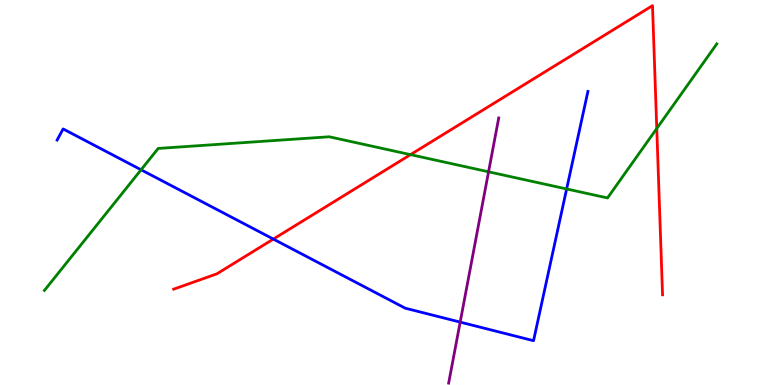[{'lines': ['blue', 'red'], 'intersections': [{'x': 3.53, 'y': 3.79}]}, {'lines': ['green', 'red'], 'intersections': [{'x': 5.3, 'y': 5.98}, {'x': 8.47, 'y': 6.66}]}, {'lines': ['purple', 'red'], 'intersections': []}, {'lines': ['blue', 'green'], 'intersections': [{'x': 1.82, 'y': 5.59}, {'x': 7.31, 'y': 5.09}]}, {'lines': ['blue', 'purple'], 'intersections': [{'x': 5.94, 'y': 1.63}]}, {'lines': ['green', 'purple'], 'intersections': [{'x': 6.3, 'y': 5.54}]}]